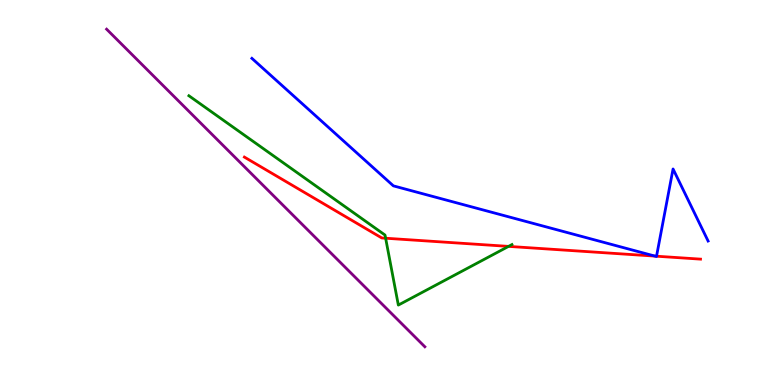[{'lines': ['blue', 'red'], 'intersections': [{'x': 8.45, 'y': 3.35}, {'x': 8.47, 'y': 3.35}]}, {'lines': ['green', 'red'], 'intersections': [{'x': 4.98, 'y': 3.81}, {'x': 6.56, 'y': 3.6}]}, {'lines': ['purple', 'red'], 'intersections': []}, {'lines': ['blue', 'green'], 'intersections': []}, {'lines': ['blue', 'purple'], 'intersections': []}, {'lines': ['green', 'purple'], 'intersections': []}]